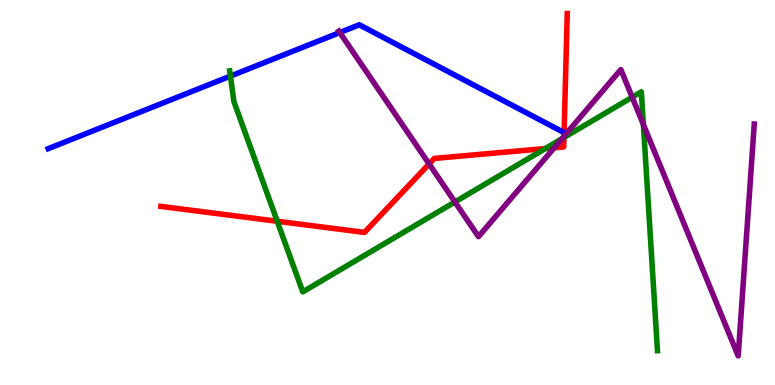[{'lines': ['blue', 'red'], 'intersections': [{'x': 7.28, 'y': 6.56}]}, {'lines': ['green', 'red'], 'intersections': [{'x': 3.58, 'y': 4.25}, {'x': 7.04, 'y': 6.14}, {'x': 7.28, 'y': 6.43}]}, {'lines': ['purple', 'red'], 'intersections': [{'x': 5.54, 'y': 5.74}, {'x': 7.15, 'y': 6.16}, {'x': 7.28, 'y': 6.46}]}, {'lines': ['blue', 'green'], 'intersections': [{'x': 2.97, 'y': 8.02}]}, {'lines': ['blue', 'purple'], 'intersections': [{'x': 4.38, 'y': 9.15}]}, {'lines': ['green', 'purple'], 'intersections': [{'x': 5.87, 'y': 4.75}, {'x': 7.25, 'y': 6.4}, {'x': 8.16, 'y': 7.47}, {'x': 8.3, 'y': 6.76}]}]